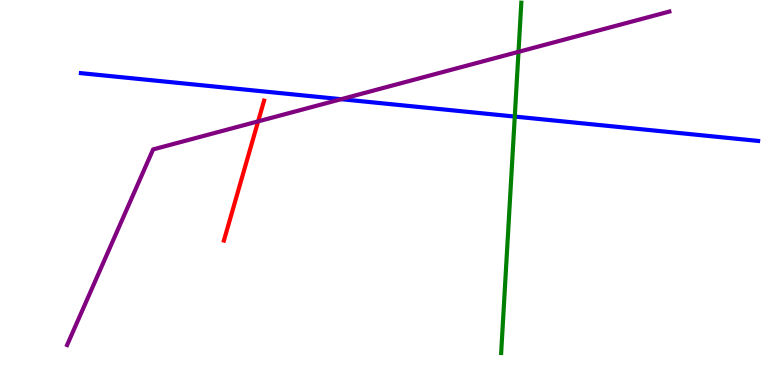[{'lines': ['blue', 'red'], 'intersections': []}, {'lines': ['green', 'red'], 'intersections': []}, {'lines': ['purple', 'red'], 'intersections': [{'x': 3.33, 'y': 6.85}]}, {'lines': ['blue', 'green'], 'intersections': [{'x': 6.64, 'y': 6.97}]}, {'lines': ['blue', 'purple'], 'intersections': [{'x': 4.4, 'y': 7.42}]}, {'lines': ['green', 'purple'], 'intersections': [{'x': 6.69, 'y': 8.65}]}]